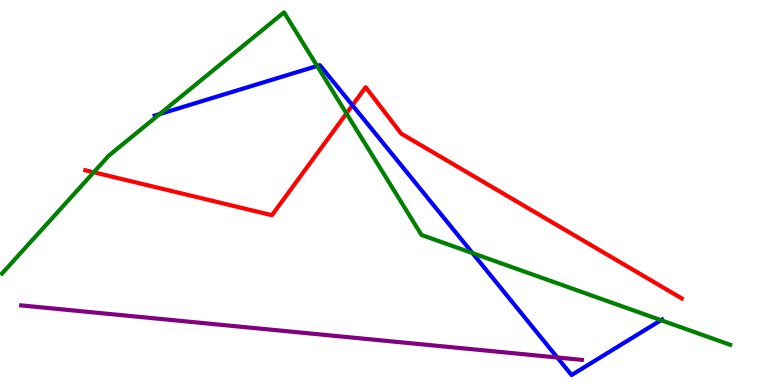[{'lines': ['blue', 'red'], 'intersections': [{'x': 4.55, 'y': 7.27}]}, {'lines': ['green', 'red'], 'intersections': [{'x': 1.21, 'y': 5.53}, {'x': 4.47, 'y': 7.05}]}, {'lines': ['purple', 'red'], 'intersections': []}, {'lines': ['blue', 'green'], 'intersections': [{'x': 2.06, 'y': 7.04}, {'x': 4.09, 'y': 8.29}, {'x': 6.1, 'y': 3.43}, {'x': 8.53, 'y': 1.68}]}, {'lines': ['blue', 'purple'], 'intersections': [{'x': 7.19, 'y': 0.715}]}, {'lines': ['green', 'purple'], 'intersections': []}]